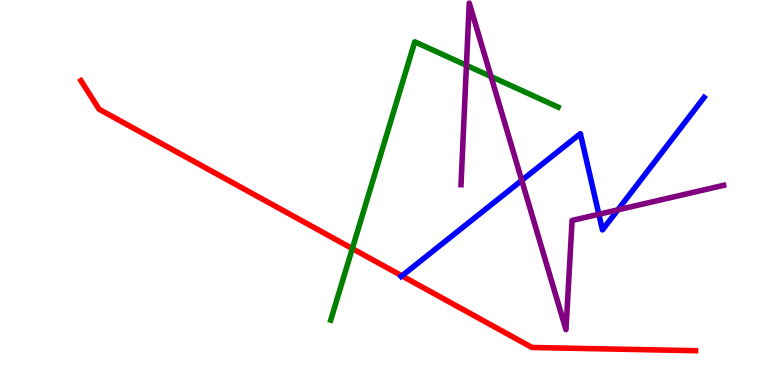[{'lines': ['blue', 'red'], 'intersections': [{'x': 5.19, 'y': 2.83}]}, {'lines': ['green', 'red'], 'intersections': [{'x': 4.55, 'y': 3.54}]}, {'lines': ['purple', 'red'], 'intersections': []}, {'lines': ['blue', 'green'], 'intersections': []}, {'lines': ['blue', 'purple'], 'intersections': [{'x': 6.73, 'y': 5.32}, {'x': 7.73, 'y': 4.44}, {'x': 7.97, 'y': 4.55}]}, {'lines': ['green', 'purple'], 'intersections': [{'x': 6.02, 'y': 8.3}, {'x': 6.34, 'y': 8.01}]}]